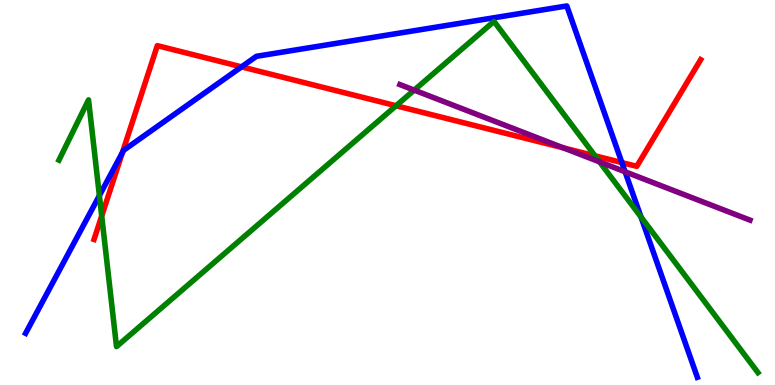[{'lines': ['blue', 'red'], 'intersections': [{'x': 1.58, 'y': 6.04}, {'x': 3.12, 'y': 8.26}, {'x': 8.02, 'y': 5.78}]}, {'lines': ['green', 'red'], 'intersections': [{'x': 1.31, 'y': 4.39}, {'x': 5.11, 'y': 7.25}, {'x': 7.68, 'y': 5.95}]}, {'lines': ['purple', 'red'], 'intersections': [{'x': 7.27, 'y': 6.16}]}, {'lines': ['blue', 'green'], 'intersections': [{'x': 1.28, 'y': 4.92}, {'x': 8.27, 'y': 4.36}]}, {'lines': ['blue', 'purple'], 'intersections': [{'x': 8.07, 'y': 5.54}]}, {'lines': ['green', 'purple'], 'intersections': [{'x': 5.34, 'y': 7.66}, {'x': 7.74, 'y': 5.8}]}]